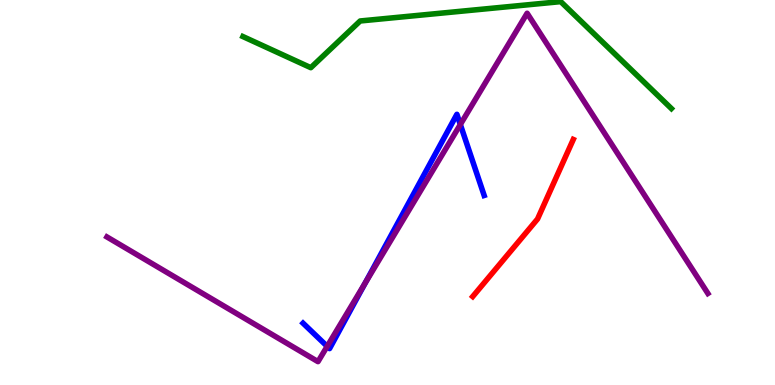[{'lines': ['blue', 'red'], 'intersections': []}, {'lines': ['green', 'red'], 'intersections': []}, {'lines': ['purple', 'red'], 'intersections': []}, {'lines': ['blue', 'green'], 'intersections': []}, {'lines': ['blue', 'purple'], 'intersections': [{'x': 4.22, 'y': 1.0}, {'x': 4.71, 'y': 2.65}, {'x': 5.94, 'y': 6.77}]}, {'lines': ['green', 'purple'], 'intersections': []}]